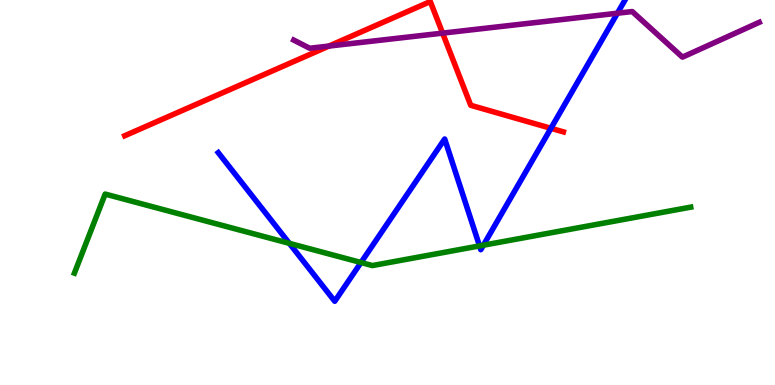[{'lines': ['blue', 'red'], 'intersections': [{'x': 7.11, 'y': 6.67}]}, {'lines': ['green', 'red'], 'intersections': []}, {'lines': ['purple', 'red'], 'intersections': [{'x': 4.24, 'y': 8.8}, {'x': 5.71, 'y': 9.14}]}, {'lines': ['blue', 'green'], 'intersections': [{'x': 3.73, 'y': 3.68}, {'x': 4.66, 'y': 3.18}, {'x': 6.19, 'y': 3.61}, {'x': 6.24, 'y': 3.63}]}, {'lines': ['blue', 'purple'], 'intersections': [{'x': 7.97, 'y': 9.66}]}, {'lines': ['green', 'purple'], 'intersections': []}]